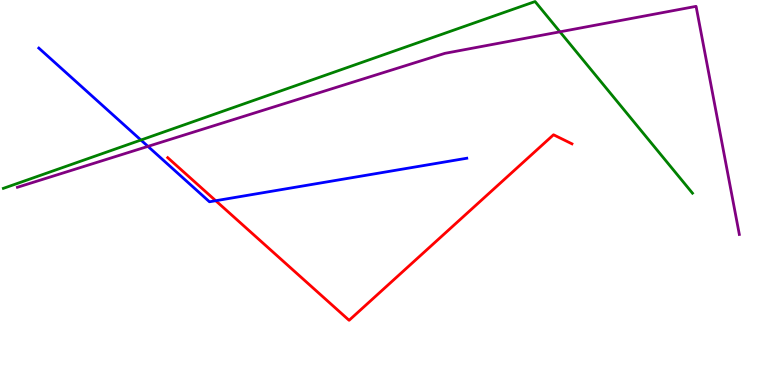[{'lines': ['blue', 'red'], 'intersections': [{'x': 2.78, 'y': 4.79}]}, {'lines': ['green', 'red'], 'intersections': []}, {'lines': ['purple', 'red'], 'intersections': []}, {'lines': ['blue', 'green'], 'intersections': [{'x': 1.82, 'y': 6.36}]}, {'lines': ['blue', 'purple'], 'intersections': [{'x': 1.91, 'y': 6.2}]}, {'lines': ['green', 'purple'], 'intersections': [{'x': 7.23, 'y': 9.17}]}]